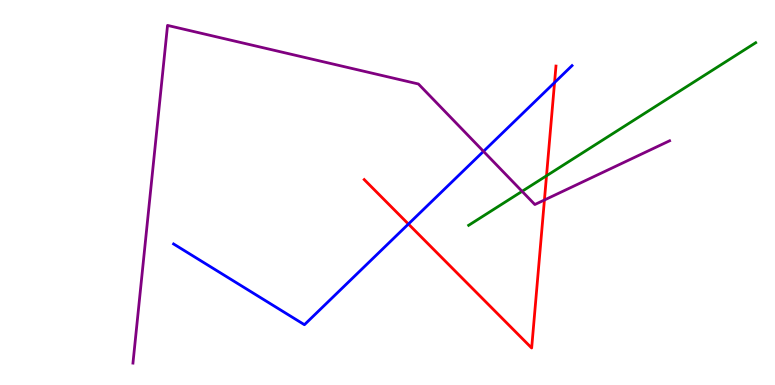[{'lines': ['blue', 'red'], 'intersections': [{'x': 5.27, 'y': 4.18}, {'x': 7.16, 'y': 7.86}]}, {'lines': ['green', 'red'], 'intersections': [{'x': 7.05, 'y': 5.43}]}, {'lines': ['purple', 'red'], 'intersections': [{'x': 7.02, 'y': 4.81}]}, {'lines': ['blue', 'green'], 'intersections': []}, {'lines': ['blue', 'purple'], 'intersections': [{'x': 6.24, 'y': 6.07}]}, {'lines': ['green', 'purple'], 'intersections': [{'x': 6.74, 'y': 5.03}]}]